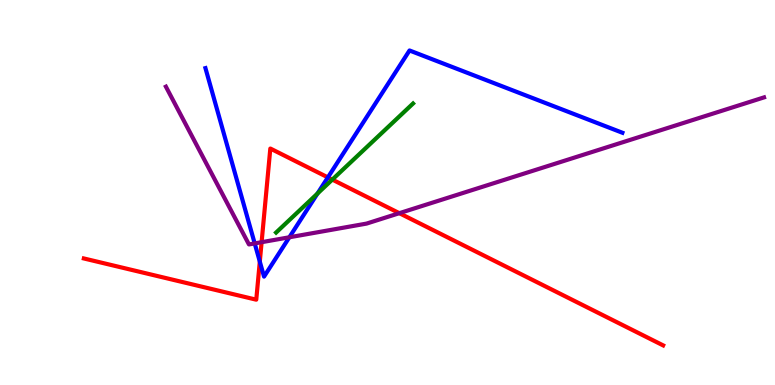[{'lines': ['blue', 'red'], 'intersections': [{'x': 3.35, 'y': 3.21}, {'x': 4.23, 'y': 5.39}]}, {'lines': ['green', 'red'], 'intersections': [{'x': 4.29, 'y': 5.34}]}, {'lines': ['purple', 'red'], 'intersections': [{'x': 3.38, 'y': 3.71}, {'x': 5.15, 'y': 4.46}]}, {'lines': ['blue', 'green'], 'intersections': [{'x': 4.1, 'y': 4.97}]}, {'lines': ['blue', 'purple'], 'intersections': [{'x': 3.29, 'y': 3.68}, {'x': 3.73, 'y': 3.84}]}, {'lines': ['green', 'purple'], 'intersections': []}]